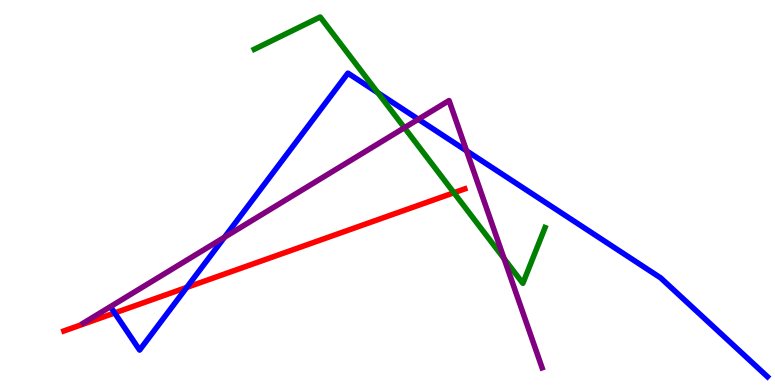[{'lines': ['blue', 'red'], 'intersections': [{'x': 1.48, 'y': 1.87}, {'x': 2.41, 'y': 2.53}]}, {'lines': ['green', 'red'], 'intersections': [{'x': 5.86, 'y': 4.99}]}, {'lines': ['purple', 'red'], 'intersections': []}, {'lines': ['blue', 'green'], 'intersections': [{'x': 4.88, 'y': 7.59}]}, {'lines': ['blue', 'purple'], 'intersections': [{'x': 2.9, 'y': 3.84}, {'x': 5.4, 'y': 6.9}, {'x': 6.02, 'y': 6.08}]}, {'lines': ['green', 'purple'], 'intersections': [{'x': 5.22, 'y': 6.68}, {'x': 6.5, 'y': 3.28}]}]